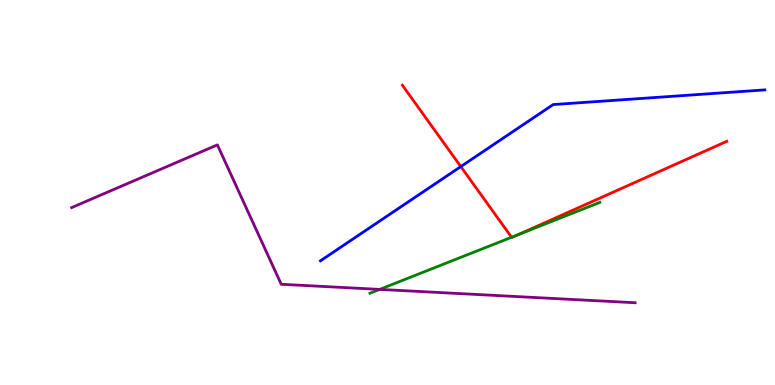[{'lines': ['blue', 'red'], 'intersections': [{'x': 5.95, 'y': 5.67}]}, {'lines': ['green', 'red'], 'intersections': [{'x': 6.6, 'y': 3.84}, {'x': 6.69, 'y': 3.91}]}, {'lines': ['purple', 'red'], 'intersections': []}, {'lines': ['blue', 'green'], 'intersections': []}, {'lines': ['blue', 'purple'], 'intersections': []}, {'lines': ['green', 'purple'], 'intersections': [{'x': 4.9, 'y': 2.48}]}]